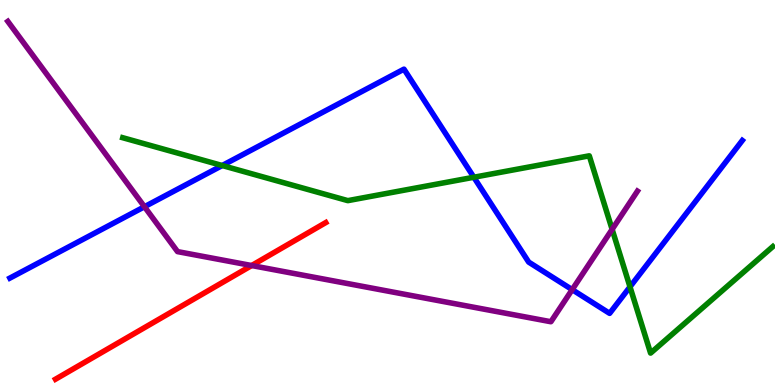[{'lines': ['blue', 'red'], 'intersections': []}, {'lines': ['green', 'red'], 'intersections': []}, {'lines': ['purple', 'red'], 'intersections': [{'x': 3.25, 'y': 3.1}]}, {'lines': ['blue', 'green'], 'intersections': [{'x': 2.87, 'y': 5.7}, {'x': 6.11, 'y': 5.4}, {'x': 8.13, 'y': 2.55}]}, {'lines': ['blue', 'purple'], 'intersections': [{'x': 1.86, 'y': 4.63}, {'x': 7.38, 'y': 2.48}]}, {'lines': ['green', 'purple'], 'intersections': [{'x': 7.9, 'y': 4.04}]}]